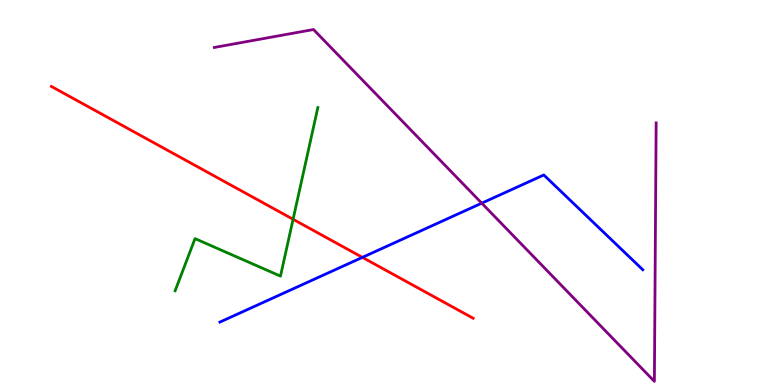[{'lines': ['blue', 'red'], 'intersections': [{'x': 4.68, 'y': 3.31}]}, {'lines': ['green', 'red'], 'intersections': [{'x': 3.78, 'y': 4.3}]}, {'lines': ['purple', 'red'], 'intersections': []}, {'lines': ['blue', 'green'], 'intersections': []}, {'lines': ['blue', 'purple'], 'intersections': [{'x': 6.22, 'y': 4.72}]}, {'lines': ['green', 'purple'], 'intersections': []}]